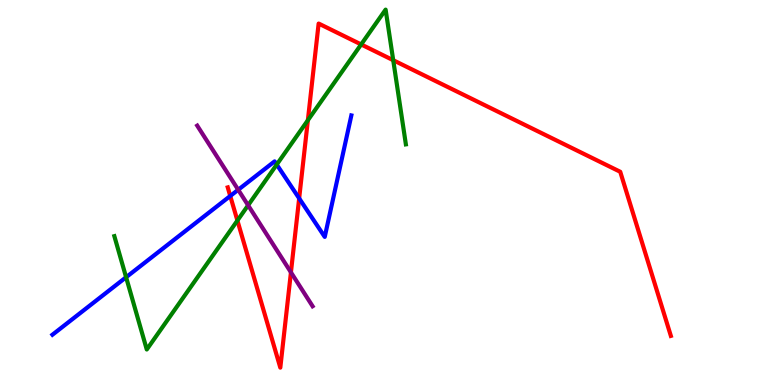[{'lines': ['blue', 'red'], 'intersections': [{'x': 2.97, 'y': 4.91}, {'x': 3.86, 'y': 4.85}]}, {'lines': ['green', 'red'], 'intersections': [{'x': 3.06, 'y': 4.27}, {'x': 3.97, 'y': 6.88}, {'x': 4.66, 'y': 8.85}, {'x': 5.07, 'y': 8.44}]}, {'lines': ['purple', 'red'], 'intersections': [{'x': 3.75, 'y': 2.93}]}, {'lines': ['blue', 'green'], 'intersections': [{'x': 1.63, 'y': 2.8}, {'x': 3.57, 'y': 5.73}]}, {'lines': ['blue', 'purple'], 'intersections': [{'x': 3.07, 'y': 5.07}]}, {'lines': ['green', 'purple'], 'intersections': [{'x': 3.2, 'y': 4.67}]}]